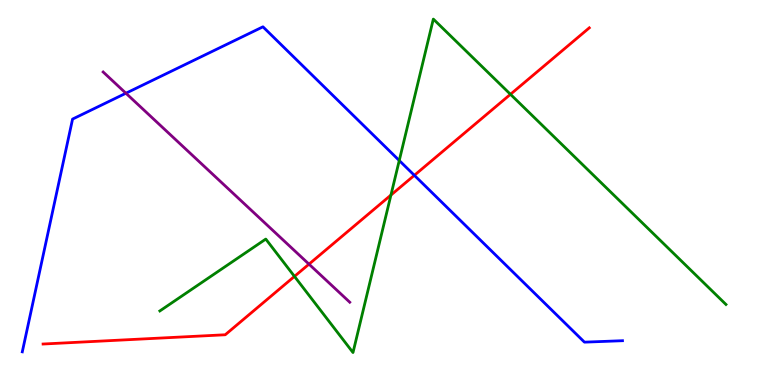[{'lines': ['blue', 'red'], 'intersections': [{'x': 5.35, 'y': 5.45}]}, {'lines': ['green', 'red'], 'intersections': [{'x': 3.8, 'y': 2.82}, {'x': 5.04, 'y': 4.93}, {'x': 6.59, 'y': 7.55}]}, {'lines': ['purple', 'red'], 'intersections': [{'x': 3.99, 'y': 3.14}]}, {'lines': ['blue', 'green'], 'intersections': [{'x': 5.15, 'y': 5.83}]}, {'lines': ['blue', 'purple'], 'intersections': [{'x': 1.62, 'y': 7.58}]}, {'lines': ['green', 'purple'], 'intersections': []}]